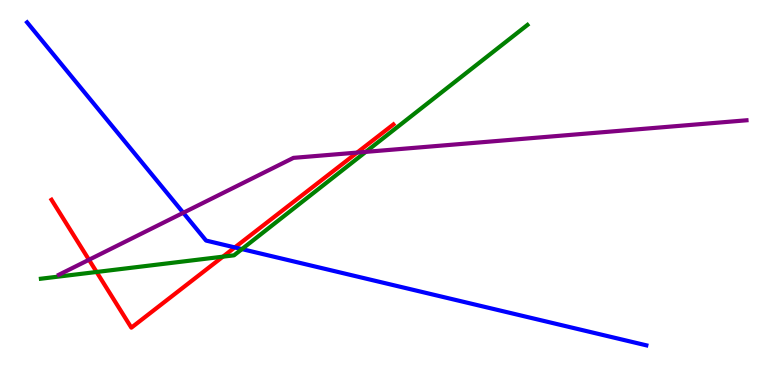[{'lines': ['blue', 'red'], 'intersections': [{'x': 3.03, 'y': 3.57}]}, {'lines': ['green', 'red'], 'intersections': [{'x': 1.25, 'y': 2.94}, {'x': 2.88, 'y': 3.33}]}, {'lines': ['purple', 'red'], 'intersections': [{'x': 1.15, 'y': 3.25}, {'x': 4.61, 'y': 6.04}]}, {'lines': ['blue', 'green'], 'intersections': [{'x': 3.12, 'y': 3.53}]}, {'lines': ['blue', 'purple'], 'intersections': [{'x': 2.36, 'y': 4.47}]}, {'lines': ['green', 'purple'], 'intersections': [{'x': 4.72, 'y': 6.06}]}]